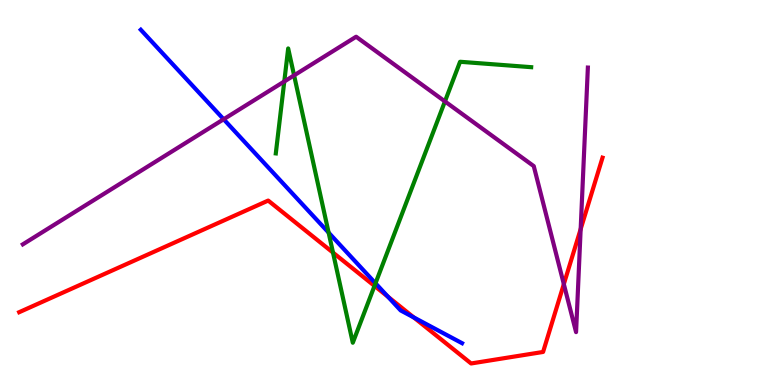[{'lines': ['blue', 'red'], 'intersections': [{'x': 5.01, 'y': 2.29}, {'x': 5.34, 'y': 1.76}]}, {'lines': ['green', 'red'], 'intersections': [{'x': 4.3, 'y': 3.44}, {'x': 4.83, 'y': 2.57}]}, {'lines': ['purple', 'red'], 'intersections': [{'x': 7.28, 'y': 2.62}, {'x': 7.49, 'y': 4.05}]}, {'lines': ['blue', 'green'], 'intersections': [{'x': 4.24, 'y': 3.96}, {'x': 4.85, 'y': 2.64}]}, {'lines': ['blue', 'purple'], 'intersections': [{'x': 2.89, 'y': 6.9}]}, {'lines': ['green', 'purple'], 'intersections': [{'x': 3.67, 'y': 7.88}, {'x': 3.79, 'y': 8.04}, {'x': 5.74, 'y': 7.37}]}]